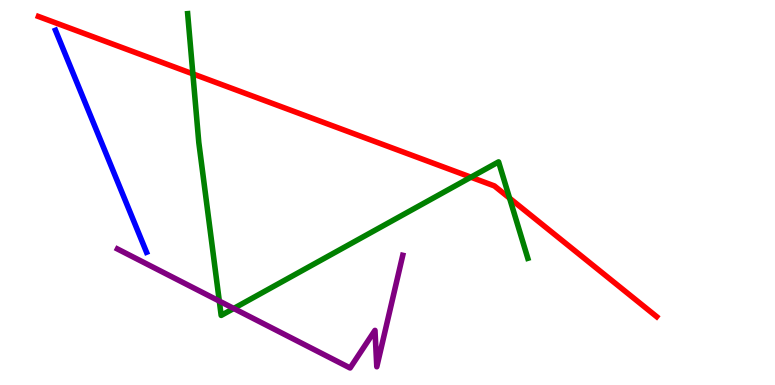[{'lines': ['blue', 'red'], 'intersections': []}, {'lines': ['green', 'red'], 'intersections': [{'x': 2.49, 'y': 8.08}, {'x': 6.08, 'y': 5.4}, {'x': 6.58, 'y': 4.85}]}, {'lines': ['purple', 'red'], 'intersections': []}, {'lines': ['blue', 'green'], 'intersections': []}, {'lines': ['blue', 'purple'], 'intersections': []}, {'lines': ['green', 'purple'], 'intersections': [{'x': 2.83, 'y': 2.18}, {'x': 3.02, 'y': 1.99}]}]